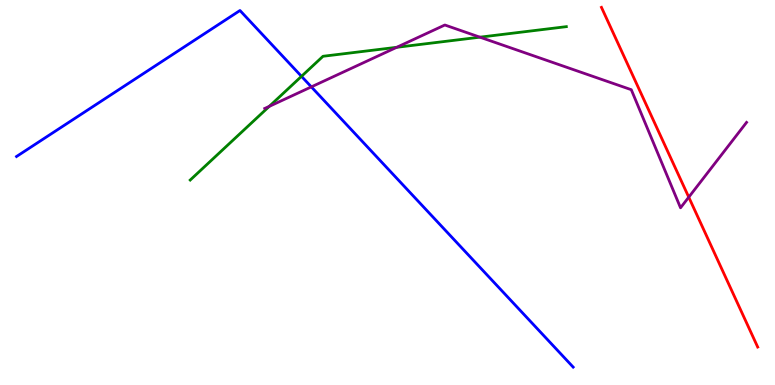[{'lines': ['blue', 'red'], 'intersections': []}, {'lines': ['green', 'red'], 'intersections': []}, {'lines': ['purple', 'red'], 'intersections': [{'x': 8.89, 'y': 4.88}]}, {'lines': ['blue', 'green'], 'intersections': [{'x': 3.89, 'y': 8.02}]}, {'lines': ['blue', 'purple'], 'intersections': [{'x': 4.02, 'y': 7.74}]}, {'lines': ['green', 'purple'], 'intersections': [{'x': 3.47, 'y': 7.24}, {'x': 5.12, 'y': 8.77}, {'x': 6.19, 'y': 9.03}]}]